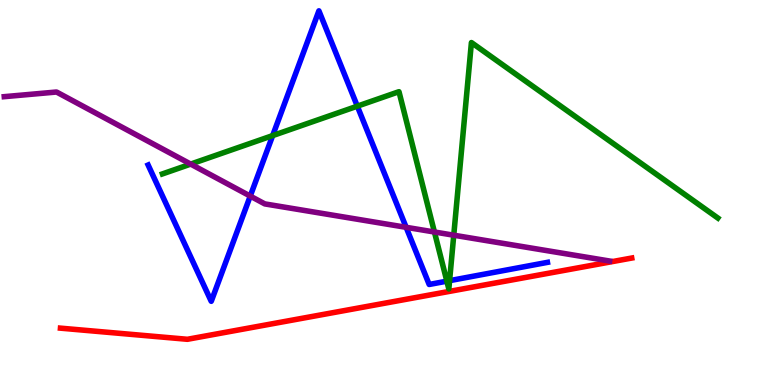[{'lines': ['blue', 'red'], 'intersections': []}, {'lines': ['green', 'red'], 'intersections': []}, {'lines': ['purple', 'red'], 'intersections': []}, {'lines': ['blue', 'green'], 'intersections': [{'x': 3.52, 'y': 6.48}, {'x': 4.61, 'y': 7.24}, {'x': 5.77, 'y': 2.7}, {'x': 5.8, 'y': 2.71}]}, {'lines': ['blue', 'purple'], 'intersections': [{'x': 3.23, 'y': 4.91}, {'x': 5.24, 'y': 4.1}]}, {'lines': ['green', 'purple'], 'intersections': [{'x': 2.46, 'y': 5.74}, {'x': 5.61, 'y': 3.97}, {'x': 5.85, 'y': 3.89}]}]